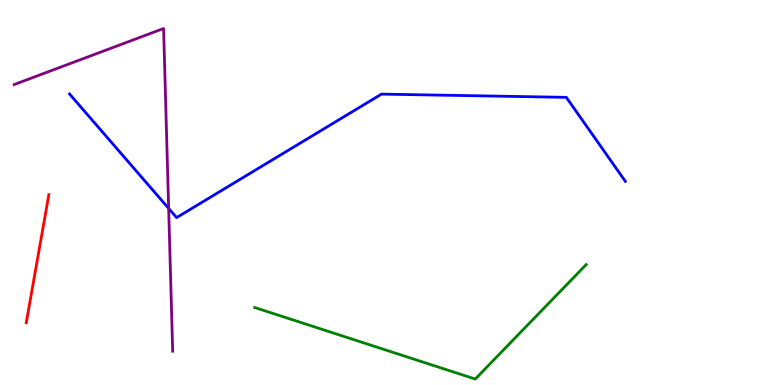[{'lines': ['blue', 'red'], 'intersections': []}, {'lines': ['green', 'red'], 'intersections': []}, {'lines': ['purple', 'red'], 'intersections': []}, {'lines': ['blue', 'green'], 'intersections': []}, {'lines': ['blue', 'purple'], 'intersections': [{'x': 2.18, 'y': 4.59}]}, {'lines': ['green', 'purple'], 'intersections': []}]